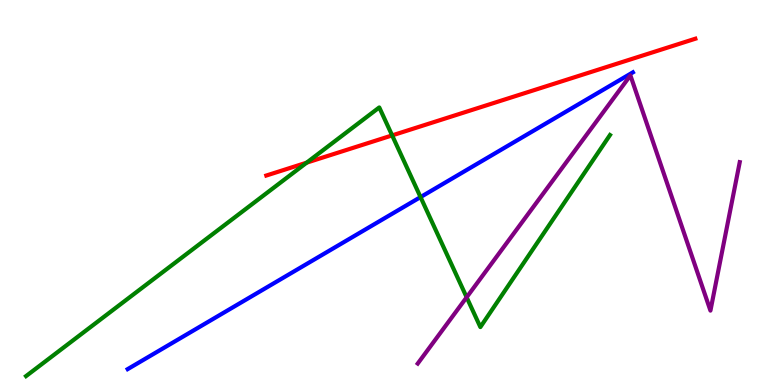[{'lines': ['blue', 'red'], 'intersections': []}, {'lines': ['green', 'red'], 'intersections': [{'x': 3.96, 'y': 5.77}, {'x': 5.06, 'y': 6.48}]}, {'lines': ['purple', 'red'], 'intersections': []}, {'lines': ['blue', 'green'], 'intersections': [{'x': 5.43, 'y': 4.88}]}, {'lines': ['blue', 'purple'], 'intersections': []}, {'lines': ['green', 'purple'], 'intersections': [{'x': 6.02, 'y': 2.28}]}]